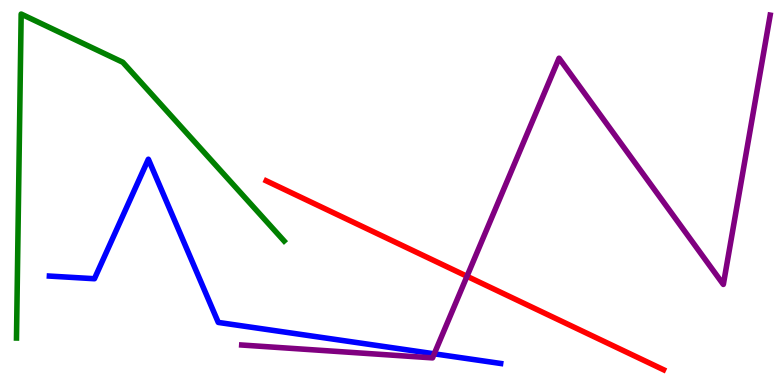[{'lines': ['blue', 'red'], 'intersections': []}, {'lines': ['green', 'red'], 'intersections': []}, {'lines': ['purple', 'red'], 'intersections': [{'x': 6.03, 'y': 2.82}]}, {'lines': ['blue', 'green'], 'intersections': []}, {'lines': ['blue', 'purple'], 'intersections': [{'x': 5.6, 'y': 0.81}]}, {'lines': ['green', 'purple'], 'intersections': []}]